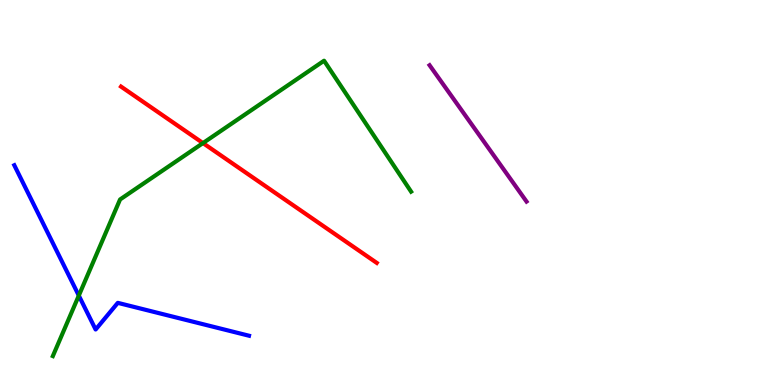[{'lines': ['blue', 'red'], 'intersections': []}, {'lines': ['green', 'red'], 'intersections': [{'x': 2.62, 'y': 6.28}]}, {'lines': ['purple', 'red'], 'intersections': []}, {'lines': ['blue', 'green'], 'intersections': [{'x': 1.02, 'y': 2.32}]}, {'lines': ['blue', 'purple'], 'intersections': []}, {'lines': ['green', 'purple'], 'intersections': []}]